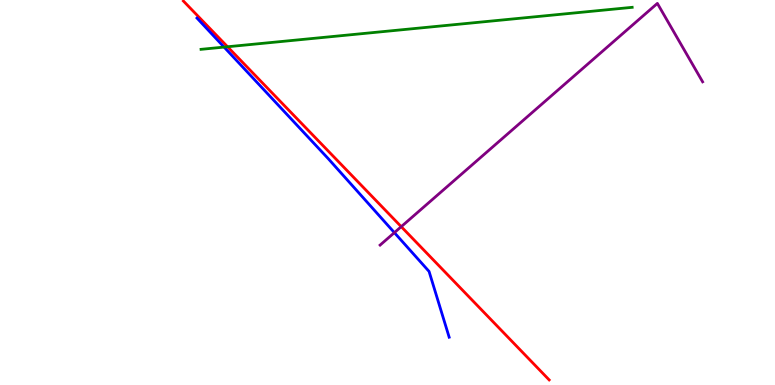[{'lines': ['blue', 'red'], 'intersections': []}, {'lines': ['green', 'red'], 'intersections': [{'x': 2.94, 'y': 8.79}]}, {'lines': ['purple', 'red'], 'intersections': [{'x': 5.18, 'y': 4.11}]}, {'lines': ['blue', 'green'], 'intersections': [{'x': 2.89, 'y': 8.78}]}, {'lines': ['blue', 'purple'], 'intersections': [{'x': 5.09, 'y': 3.96}]}, {'lines': ['green', 'purple'], 'intersections': []}]